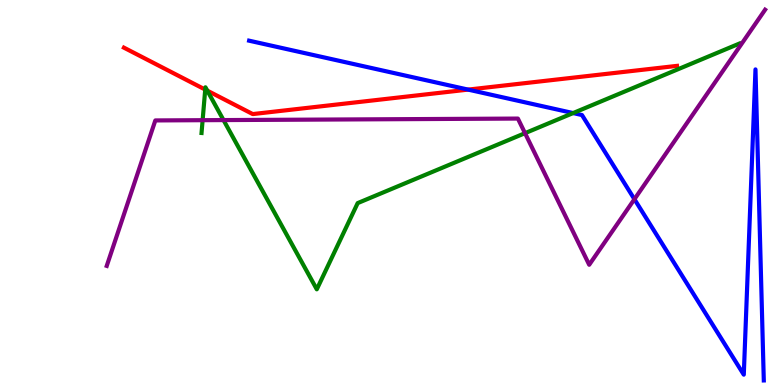[{'lines': ['blue', 'red'], 'intersections': [{'x': 6.04, 'y': 7.67}]}, {'lines': ['green', 'red'], 'intersections': [{'x': 2.65, 'y': 7.67}, {'x': 2.67, 'y': 7.65}]}, {'lines': ['purple', 'red'], 'intersections': []}, {'lines': ['blue', 'green'], 'intersections': [{'x': 7.4, 'y': 7.06}]}, {'lines': ['blue', 'purple'], 'intersections': [{'x': 8.19, 'y': 4.83}]}, {'lines': ['green', 'purple'], 'intersections': [{'x': 2.61, 'y': 6.88}, {'x': 2.88, 'y': 6.88}, {'x': 6.77, 'y': 6.54}]}]